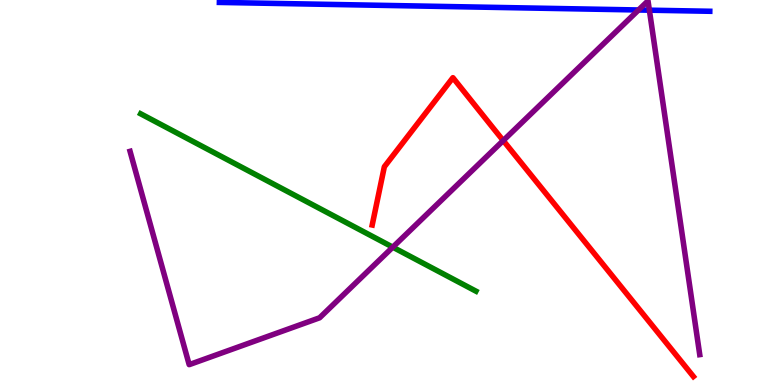[{'lines': ['blue', 'red'], 'intersections': []}, {'lines': ['green', 'red'], 'intersections': []}, {'lines': ['purple', 'red'], 'intersections': [{'x': 6.49, 'y': 6.35}]}, {'lines': ['blue', 'green'], 'intersections': []}, {'lines': ['blue', 'purple'], 'intersections': [{'x': 8.24, 'y': 9.74}, {'x': 8.38, 'y': 9.74}]}, {'lines': ['green', 'purple'], 'intersections': [{'x': 5.07, 'y': 3.58}]}]